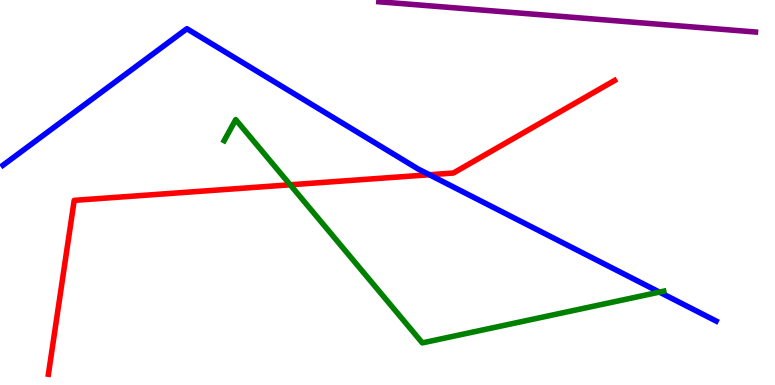[{'lines': ['blue', 'red'], 'intersections': [{'x': 5.54, 'y': 5.46}]}, {'lines': ['green', 'red'], 'intersections': [{'x': 3.74, 'y': 5.2}]}, {'lines': ['purple', 'red'], 'intersections': []}, {'lines': ['blue', 'green'], 'intersections': [{'x': 8.51, 'y': 2.41}]}, {'lines': ['blue', 'purple'], 'intersections': []}, {'lines': ['green', 'purple'], 'intersections': []}]